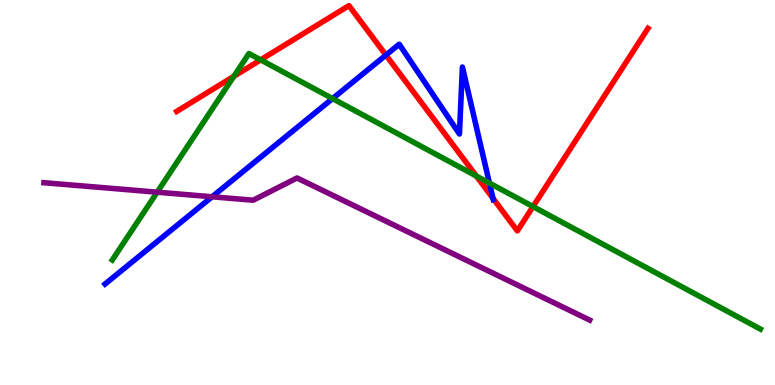[{'lines': ['blue', 'red'], 'intersections': [{'x': 4.98, 'y': 8.57}, {'x': 6.36, 'y': 4.85}]}, {'lines': ['green', 'red'], 'intersections': [{'x': 3.02, 'y': 8.02}, {'x': 3.36, 'y': 8.45}, {'x': 6.15, 'y': 5.43}, {'x': 6.88, 'y': 4.63}]}, {'lines': ['purple', 'red'], 'intersections': []}, {'lines': ['blue', 'green'], 'intersections': [{'x': 4.29, 'y': 7.44}, {'x': 6.32, 'y': 5.24}]}, {'lines': ['blue', 'purple'], 'intersections': [{'x': 2.74, 'y': 4.89}]}, {'lines': ['green', 'purple'], 'intersections': [{'x': 2.03, 'y': 5.01}]}]